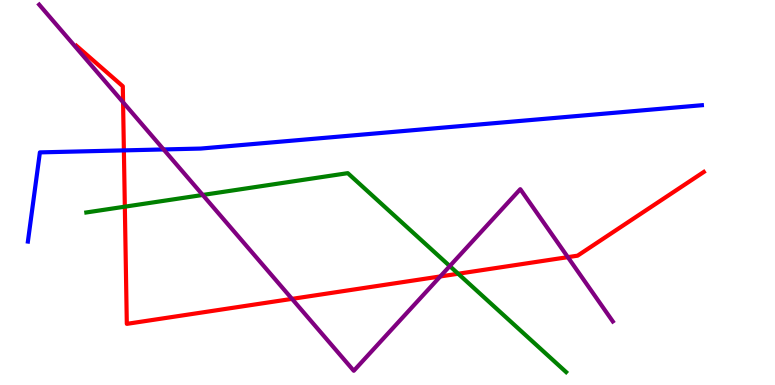[{'lines': ['blue', 'red'], 'intersections': [{'x': 1.6, 'y': 6.09}]}, {'lines': ['green', 'red'], 'intersections': [{'x': 1.61, 'y': 4.63}, {'x': 5.91, 'y': 2.89}]}, {'lines': ['purple', 'red'], 'intersections': [{'x': 1.59, 'y': 7.34}, {'x': 3.77, 'y': 2.24}, {'x': 5.68, 'y': 2.82}, {'x': 7.33, 'y': 3.32}]}, {'lines': ['blue', 'green'], 'intersections': []}, {'lines': ['blue', 'purple'], 'intersections': [{'x': 2.11, 'y': 6.12}]}, {'lines': ['green', 'purple'], 'intersections': [{'x': 2.62, 'y': 4.94}, {'x': 5.8, 'y': 3.09}]}]